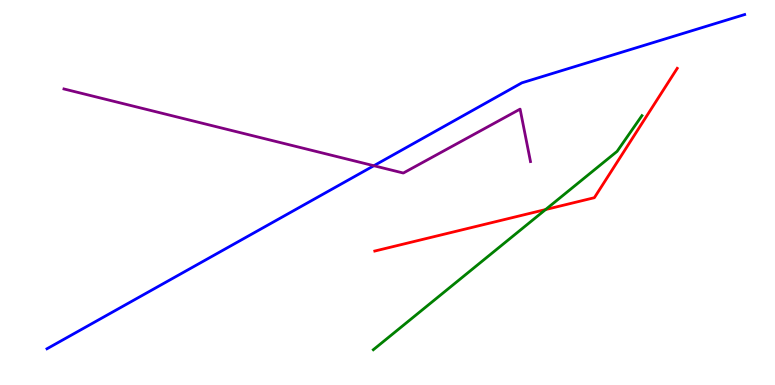[{'lines': ['blue', 'red'], 'intersections': []}, {'lines': ['green', 'red'], 'intersections': [{'x': 7.04, 'y': 4.56}]}, {'lines': ['purple', 'red'], 'intersections': []}, {'lines': ['blue', 'green'], 'intersections': []}, {'lines': ['blue', 'purple'], 'intersections': [{'x': 4.82, 'y': 5.7}]}, {'lines': ['green', 'purple'], 'intersections': []}]